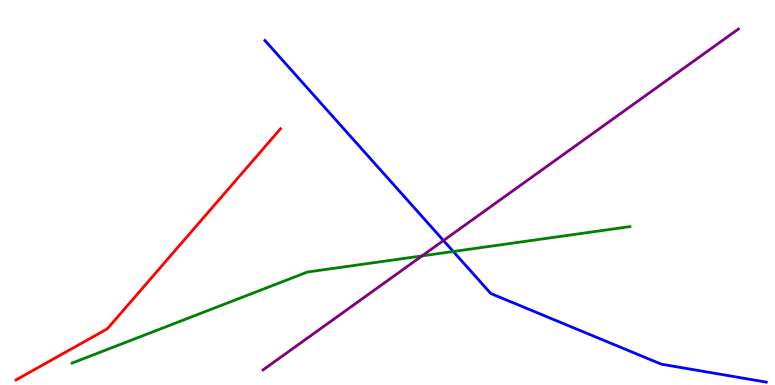[{'lines': ['blue', 'red'], 'intersections': []}, {'lines': ['green', 'red'], 'intersections': []}, {'lines': ['purple', 'red'], 'intersections': []}, {'lines': ['blue', 'green'], 'intersections': [{'x': 5.85, 'y': 3.47}]}, {'lines': ['blue', 'purple'], 'intersections': [{'x': 5.72, 'y': 3.75}]}, {'lines': ['green', 'purple'], 'intersections': [{'x': 5.45, 'y': 3.35}]}]